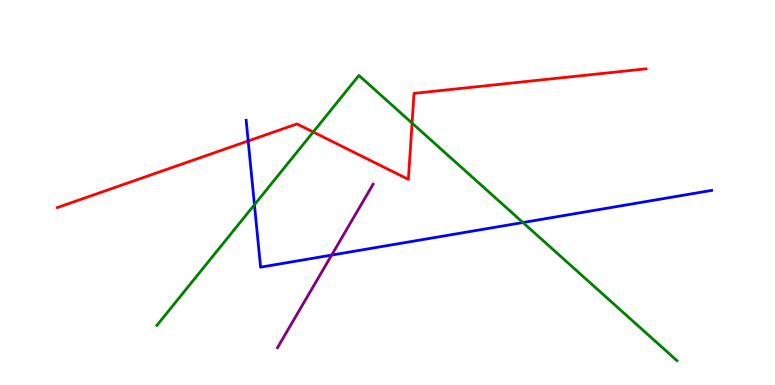[{'lines': ['blue', 'red'], 'intersections': [{'x': 3.2, 'y': 6.34}]}, {'lines': ['green', 'red'], 'intersections': [{'x': 4.04, 'y': 6.57}, {'x': 5.32, 'y': 6.8}]}, {'lines': ['purple', 'red'], 'intersections': []}, {'lines': ['blue', 'green'], 'intersections': [{'x': 3.28, 'y': 4.68}, {'x': 6.75, 'y': 4.22}]}, {'lines': ['blue', 'purple'], 'intersections': [{'x': 4.28, 'y': 3.37}]}, {'lines': ['green', 'purple'], 'intersections': []}]